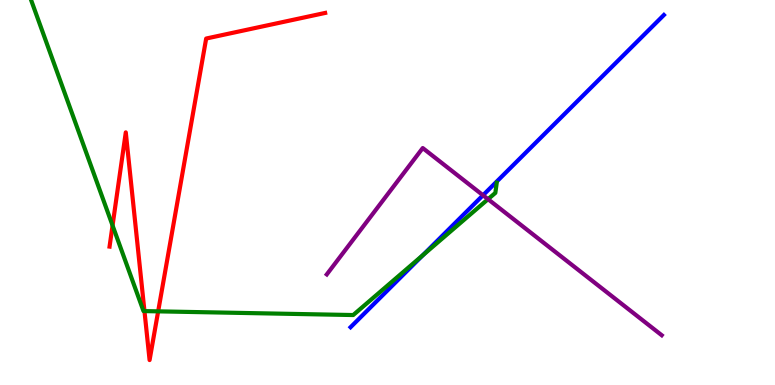[{'lines': ['blue', 'red'], 'intersections': []}, {'lines': ['green', 'red'], 'intersections': [{'x': 1.45, 'y': 4.14}, {'x': 1.86, 'y': 1.92}, {'x': 2.04, 'y': 1.91}]}, {'lines': ['purple', 'red'], 'intersections': []}, {'lines': ['blue', 'green'], 'intersections': [{'x': 5.46, 'y': 3.37}]}, {'lines': ['blue', 'purple'], 'intersections': [{'x': 6.23, 'y': 4.93}]}, {'lines': ['green', 'purple'], 'intersections': [{'x': 6.3, 'y': 4.83}]}]